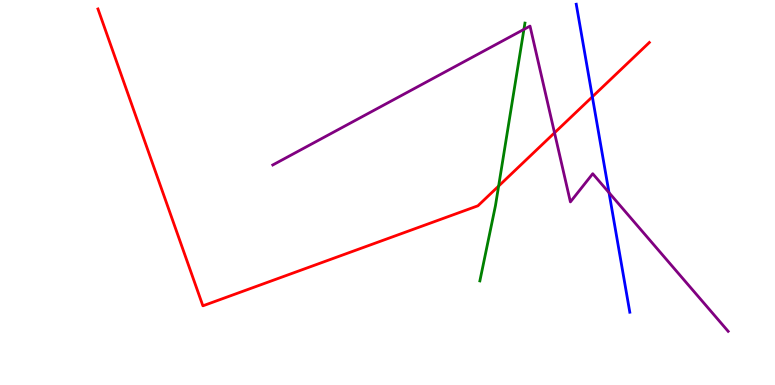[{'lines': ['blue', 'red'], 'intersections': [{'x': 7.64, 'y': 7.49}]}, {'lines': ['green', 'red'], 'intersections': [{'x': 6.43, 'y': 5.17}]}, {'lines': ['purple', 'red'], 'intersections': [{'x': 7.16, 'y': 6.55}]}, {'lines': ['blue', 'green'], 'intersections': []}, {'lines': ['blue', 'purple'], 'intersections': [{'x': 7.86, 'y': 5.0}]}, {'lines': ['green', 'purple'], 'intersections': [{'x': 6.76, 'y': 9.24}]}]